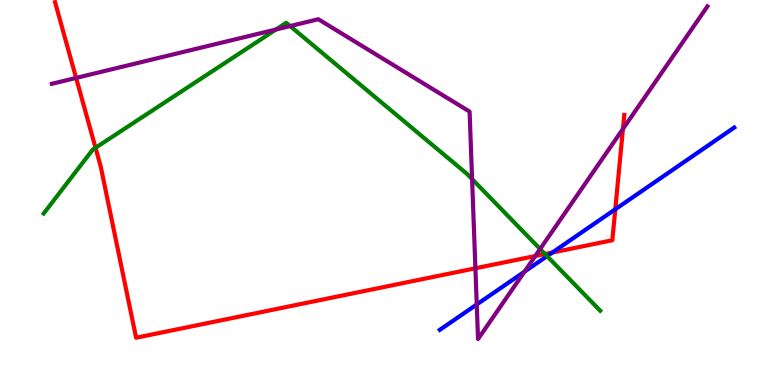[{'lines': ['blue', 'red'], 'intersections': [{'x': 7.13, 'y': 3.44}, {'x': 7.94, 'y': 4.56}]}, {'lines': ['green', 'red'], 'intersections': [{'x': 1.23, 'y': 6.16}, {'x': 7.03, 'y': 3.4}]}, {'lines': ['purple', 'red'], 'intersections': [{'x': 0.982, 'y': 7.98}, {'x': 6.13, 'y': 3.03}, {'x': 6.91, 'y': 3.35}, {'x': 8.04, 'y': 6.65}]}, {'lines': ['blue', 'green'], 'intersections': [{'x': 7.06, 'y': 3.35}]}, {'lines': ['blue', 'purple'], 'intersections': [{'x': 6.15, 'y': 2.09}, {'x': 6.77, 'y': 2.94}]}, {'lines': ['green', 'purple'], 'intersections': [{'x': 3.56, 'y': 9.23}, {'x': 3.74, 'y': 9.32}, {'x': 6.09, 'y': 5.35}, {'x': 6.97, 'y': 3.53}]}]